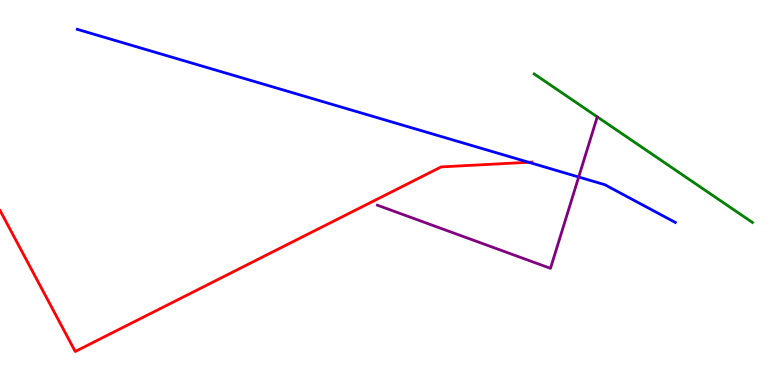[{'lines': ['blue', 'red'], 'intersections': [{'x': 6.82, 'y': 5.79}]}, {'lines': ['green', 'red'], 'intersections': []}, {'lines': ['purple', 'red'], 'intersections': []}, {'lines': ['blue', 'green'], 'intersections': []}, {'lines': ['blue', 'purple'], 'intersections': [{'x': 7.47, 'y': 5.4}]}, {'lines': ['green', 'purple'], 'intersections': []}]